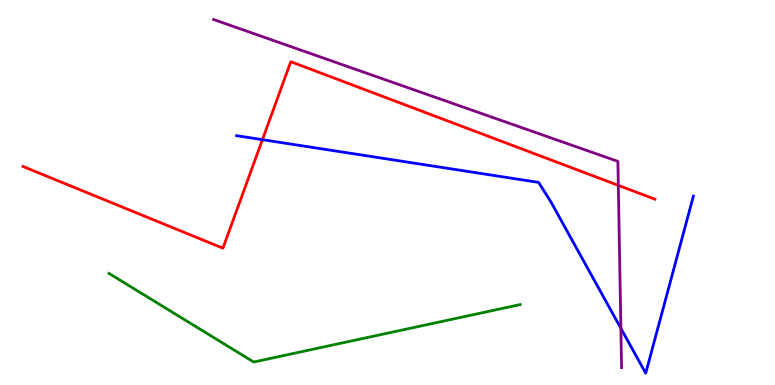[{'lines': ['blue', 'red'], 'intersections': [{'x': 3.39, 'y': 6.37}]}, {'lines': ['green', 'red'], 'intersections': []}, {'lines': ['purple', 'red'], 'intersections': [{'x': 7.98, 'y': 5.19}]}, {'lines': ['blue', 'green'], 'intersections': []}, {'lines': ['blue', 'purple'], 'intersections': [{'x': 8.01, 'y': 1.47}]}, {'lines': ['green', 'purple'], 'intersections': []}]